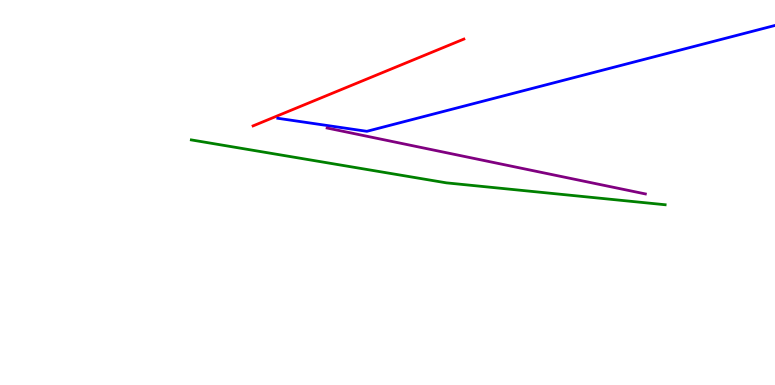[{'lines': ['blue', 'red'], 'intersections': []}, {'lines': ['green', 'red'], 'intersections': []}, {'lines': ['purple', 'red'], 'intersections': []}, {'lines': ['blue', 'green'], 'intersections': []}, {'lines': ['blue', 'purple'], 'intersections': []}, {'lines': ['green', 'purple'], 'intersections': []}]